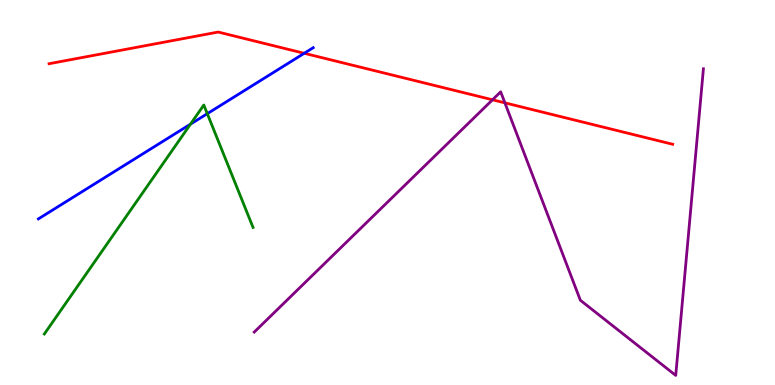[{'lines': ['blue', 'red'], 'intersections': [{'x': 3.93, 'y': 8.62}]}, {'lines': ['green', 'red'], 'intersections': []}, {'lines': ['purple', 'red'], 'intersections': [{'x': 6.36, 'y': 7.41}, {'x': 6.51, 'y': 7.33}]}, {'lines': ['blue', 'green'], 'intersections': [{'x': 2.46, 'y': 6.78}, {'x': 2.67, 'y': 7.05}]}, {'lines': ['blue', 'purple'], 'intersections': []}, {'lines': ['green', 'purple'], 'intersections': []}]